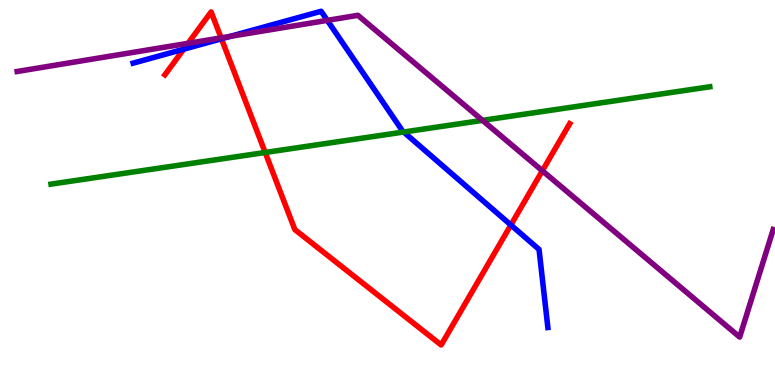[{'lines': ['blue', 'red'], 'intersections': [{'x': 2.37, 'y': 8.72}, {'x': 2.86, 'y': 8.99}, {'x': 6.59, 'y': 4.16}]}, {'lines': ['green', 'red'], 'intersections': [{'x': 3.42, 'y': 6.04}]}, {'lines': ['purple', 'red'], 'intersections': [{'x': 2.43, 'y': 8.87}, {'x': 2.85, 'y': 9.02}, {'x': 7.0, 'y': 5.56}]}, {'lines': ['blue', 'green'], 'intersections': [{'x': 5.21, 'y': 6.57}]}, {'lines': ['blue', 'purple'], 'intersections': [{'x': 2.97, 'y': 9.05}, {'x': 4.22, 'y': 9.47}]}, {'lines': ['green', 'purple'], 'intersections': [{'x': 6.23, 'y': 6.87}]}]